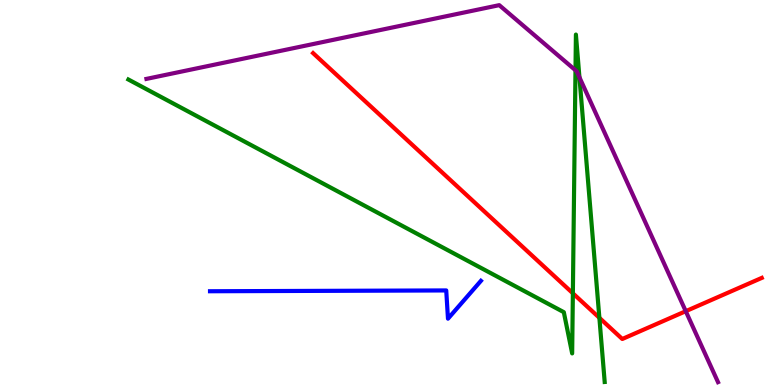[{'lines': ['blue', 'red'], 'intersections': []}, {'lines': ['green', 'red'], 'intersections': [{'x': 7.39, 'y': 2.38}, {'x': 7.73, 'y': 1.75}]}, {'lines': ['purple', 'red'], 'intersections': [{'x': 8.85, 'y': 1.92}]}, {'lines': ['blue', 'green'], 'intersections': []}, {'lines': ['blue', 'purple'], 'intersections': []}, {'lines': ['green', 'purple'], 'intersections': [{'x': 7.43, 'y': 8.18}, {'x': 7.48, 'y': 7.99}]}]